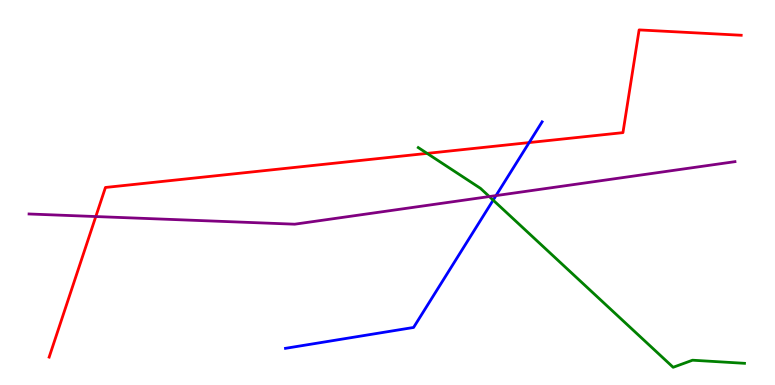[{'lines': ['blue', 'red'], 'intersections': [{'x': 6.83, 'y': 6.3}]}, {'lines': ['green', 'red'], 'intersections': [{'x': 5.51, 'y': 6.02}]}, {'lines': ['purple', 'red'], 'intersections': [{'x': 1.24, 'y': 4.38}]}, {'lines': ['blue', 'green'], 'intersections': [{'x': 6.36, 'y': 4.8}]}, {'lines': ['blue', 'purple'], 'intersections': [{'x': 6.4, 'y': 4.92}]}, {'lines': ['green', 'purple'], 'intersections': [{'x': 6.31, 'y': 4.89}]}]